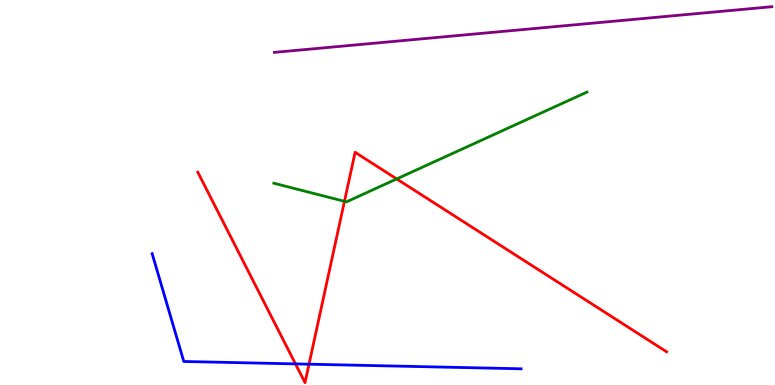[{'lines': ['blue', 'red'], 'intersections': [{'x': 3.81, 'y': 0.548}, {'x': 3.99, 'y': 0.541}]}, {'lines': ['green', 'red'], 'intersections': [{'x': 4.44, 'y': 4.77}, {'x': 5.12, 'y': 5.35}]}, {'lines': ['purple', 'red'], 'intersections': []}, {'lines': ['blue', 'green'], 'intersections': []}, {'lines': ['blue', 'purple'], 'intersections': []}, {'lines': ['green', 'purple'], 'intersections': []}]